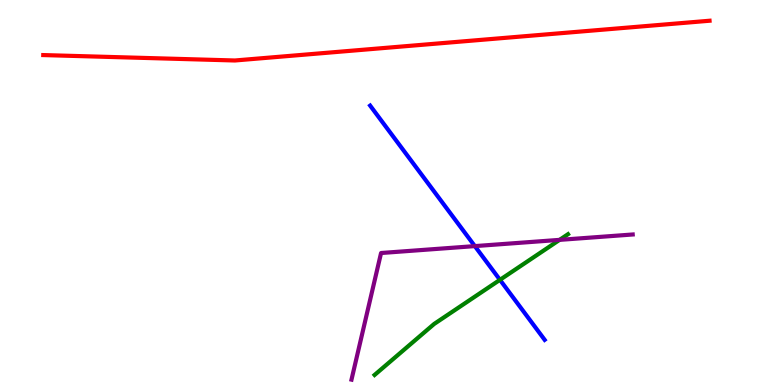[{'lines': ['blue', 'red'], 'intersections': []}, {'lines': ['green', 'red'], 'intersections': []}, {'lines': ['purple', 'red'], 'intersections': []}, {'lines': ['blue', 'green'], 'intersections': [{'x': 6.45, 'y': 2.73}]}, {'lines': ['blue', 'purple'], 'intersections': [{'x': 6.13, 'y': 3.61}]}, {'lines': ['green', 'purple'], 'intersections': [{'x': 7.22, 'y': 3.77}]}]